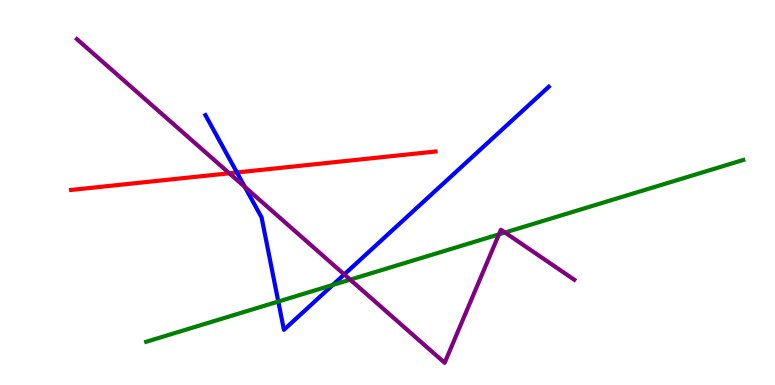[{'lines': ['blue', 'red'], 'intersections': [{'x': 3.06, 'y': 5.52}]}, {'lines': ['green', 'red'], 'intersections': []}, {'lines': ['purple', 'red'], 'intersections': [{'x': 2.96, 'y': 5.5}]}, {'lines': ['blue', 'green'], 'intersections': [{'x': 3.59, 'y': 2.17}, {'x': 4.29, 'y': 2.6}]}, {'lines': ['blue', 'purple'], 'intersections': [{'x': 3.16, 'y': 5.14}, {'x': 4.44, 'y': 2.87}]}, {'lines': ['green', 'purple'], 'intersections': [{'x': 4.52, 'y': 2.74}, {'x': 6.44, 'y': 3.91}, {'x': 6.52, 'y': 3.96}]}]